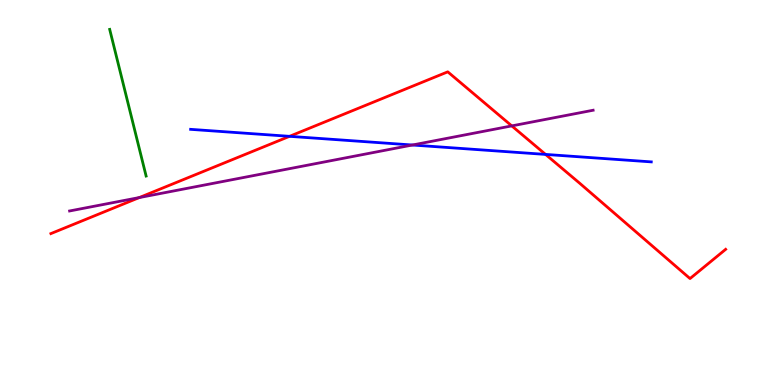[{'lines': ['blue', 'red'], 'intersections': [{'x': 3.74, 'y': 6.46}, {'x': 7.04, 'y': 5.99}]}, {'lines': ['green', 'red'], 'intersections': []}, {'lines': ['purple', 'red'], 'intersections': [{'x': 1.8, 'y': 4.87}, {'x': 6.6, 'y': 6.73}]}, {'lines': ['blue', 'green'], 'intersections': []}, {'lines': ['blue', 'purple'], 'intersections': [{'x': 5.32, 'y': 6.23}]}, {'lines': ['green', 'purple'], 'intersections': []}]